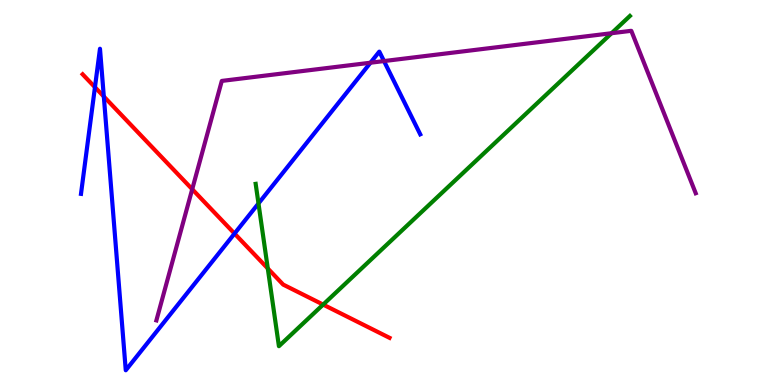[{'lines': ['blue', 'red'], 'intersections': [{'x': 1.23, 'y': 7.73}, {'x': 1.34, 'y': 7.49}, {'x': 3.03, 'y': 3.93}]}, {'lines': ['green', 'red'], 'intersections': [{'x': 3.46, 'y': 3.03}, {'x': 4.17, 'y': 2.09}]}, {'lines': ['purple', 'red'], 'intersections': [{'x': 2.48, 'y': 5.09}]}, {'lines': ['blue', 'green'], 'intersections': [{'x': 3.34, 'y': 4.71}]}, {'lines': ['blue', 'purple'], 'intersections': [{'x': 4.78, 'y': 8.37}, {'x': 4.95, 'y': 8.41}]}, {'lines': ['green', 'purple'], 'intersections': [{'x': 7.89, 'y': 9.14}]}]